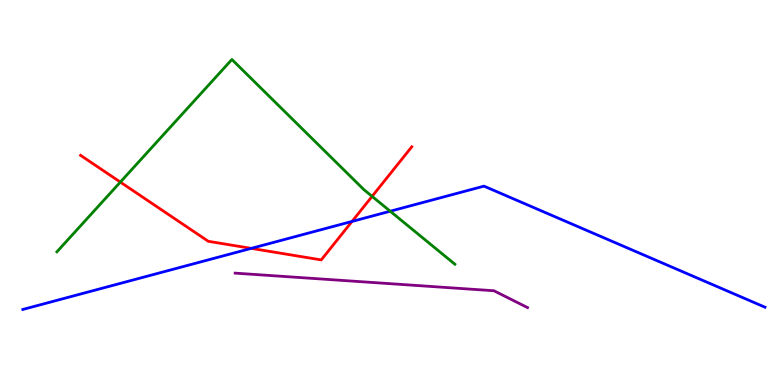[{'lines': ['blue', 'red'], 'intersections': [{'x': 3.24, 'y': 3.55}, {'x': 4.54, 'y': 4.25}]}, {'lines': ['green', 'red'], 'intersections': [{'x': 1.55, 'y': 5.27}, {'x': 4.8, 'y': 4.9}]}, {'lines': ['purple', 'red'], 'intersections': []}, {'lines': ['blue', 'green'], 'intersections': [{'x': 5.03, 'y': 4.51}]}, {'lines': ['blue', 'purple'], 'intersections': []}, {'lines': ['green', 'purple'], 'intersections': []}]